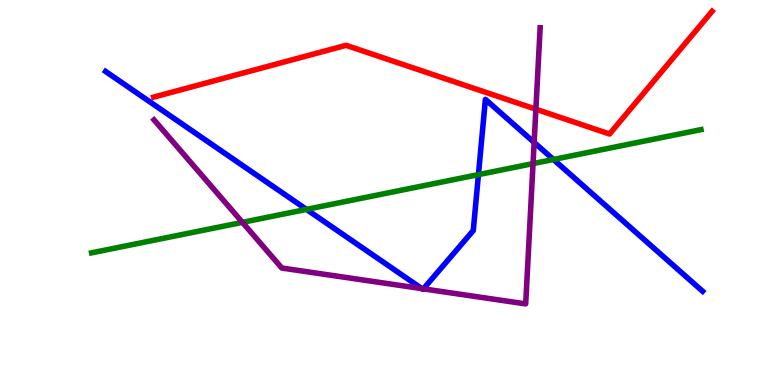[{'lines': ['blue', 'red'], 'intersections': []}, {'lines': ['green', 'red'], 'intersections': []}, {'lines': ['purple', 'red'], 'intersections': [{'x': 6.91, 'y': 7.16}]}, {'lines': ['blue', 'green'], 'intersections': [{'x': 3.95, 'y': 4.56}, {'x': 6.17, 'y': 5.46}, {'x': 7.14, 'y': 5.86}]}, {'lines': ['blue', 'purple'], 'intersections': [{'x': 5.44, 'y': 2.5}, {'x': 5.46, 'y': 2.5}, {'x': 6.89, 'y': 6.3}]}, {'lines': ['green', 'purple'], 'intersections': [{'x': 3.13, 'y': 4.22}, {'x': 6.88, 'y': 5.75}]}]